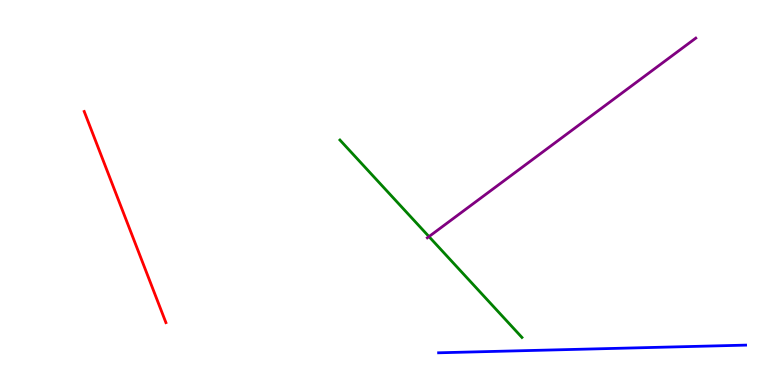[{'lines': ['blue', 'red'], 'intersections': []}, {'lines': ['green', 'red'], 'intersections': []}, {'lines': ['purple', 'red'], 'intersections': []}, {'lines': ['blue', 'green'], 'intersections': []}, {'lines': ['blue', 'purple'], 'intersections': []}, {'lines': ['green', 'purple'], 'intersections': [{'x': 5.54, 'y': 3.85}]}]